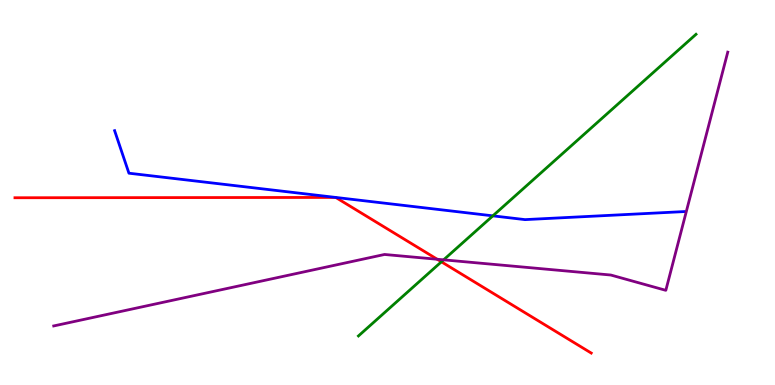[{'lines': ['blue', 'red'], 'intersections': [{'x': 4.33, 'y': 4.87}, {'x': 4.33, 'y': 4.87}]}, {'lines': ['green', 'red'], 'intersections': [{'x': 5.7, 'y': 3.2}]}, {'lines': ['purple', 'red'], 'intersections': [{'x': 5.64, 'y': 3.27}]}, {'lines': ['blue', 'green'], 'intersections': [{'x': 6.36, 'y': 4.39}]}, {'lines': ['blue', 'purple'], 'intersections': []}, {'lines': ['green', 'purple'], 'intersections': [{'x': 5.72, 'y': 3.25}]}]